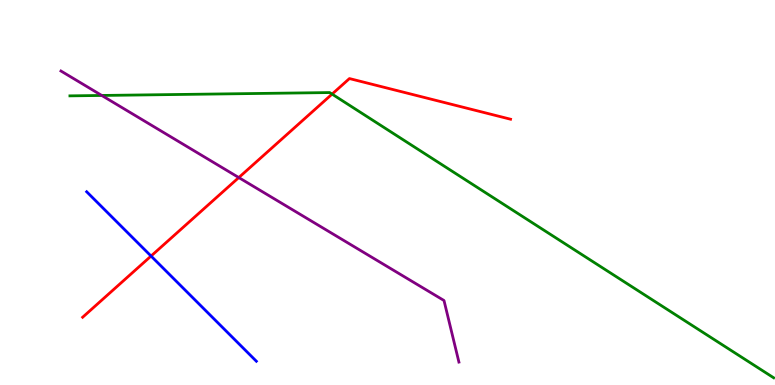[{'lines': ['blue', 'red'], 'intersections': [{'x': 1.95, 'y': 3.35}]}, {'lines': ['green', 'red'], 'intersections': [{'x': 4.28, 'y': 7.56}]}, {'lines': ['purple', 'red'], 'intersections': [{'x': 3.08, 'y': 5.39}]}, {'lines': ['blue', 'green'], 'intersections': []}, {'lines': ['blue', 'purple'], 'intersections': []}, {'lines': ['green', 'purple'], 'intersections': [{'x': 1.31, 'y': 7.52}]}]